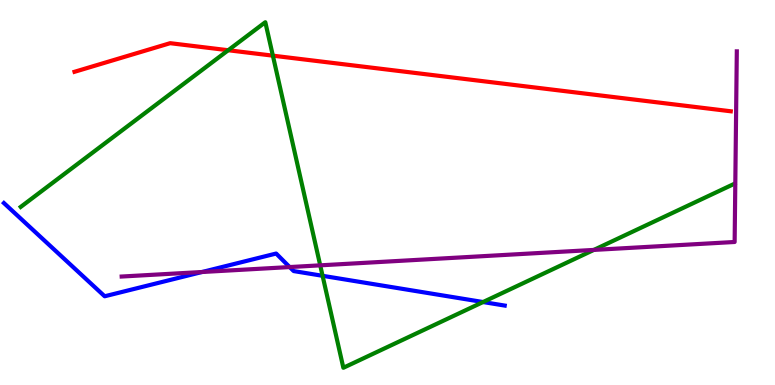[{'lines': ['blue', 'red'], 'intersections': []}, {'lines': ['green', 'red'], 'intersections': [{'x': 2.94, 'y': 8.7}, {'x': 3.52, 'y': 8.55}]}, {'lines': ['purple', 'red'], 'intersections': []}, {'lines': ['blue', 'green'], 'intersections': [{'x': 4.16, 'y': 2.84}, {'x': 6.23, 'y': 2.15}]}, {'lines': ['blue', 'purple'], 'intersections': [{'x': 2.61, 'y': 2.94}, {'x': 3.74, 'y': 3.06}]}, {'lines': ['green', 'purple'], 'intersections': [{'x': 4.13, 'y': 3.11}, {'x': 7.66, 'y': 3.51}]}]